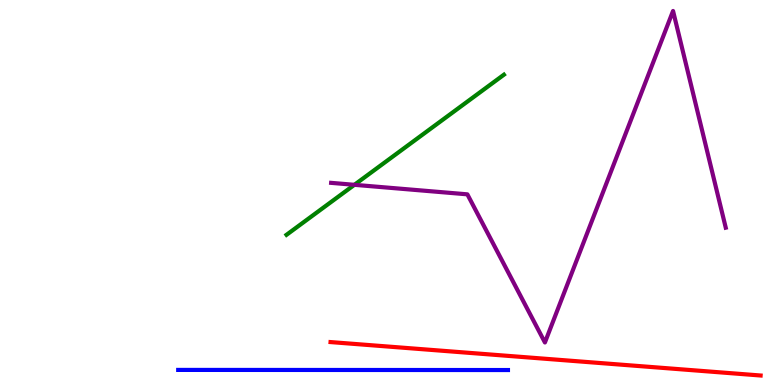[{'lines': ['blue', 'red'], 'intersections': []}, {'lines': ['green', 'red'], 'intersections': []}, {'lines': ['purple', 'red'], 'intersections': []}, {'lines': ['blue', 'green'], 'intersections': []}, {'lines': ['blue', 'purple'], 'intersections': []}, {'lines': ['green', 'purple'], 'intersections': [{'x': 4.57, 'y': 5.2}]}]